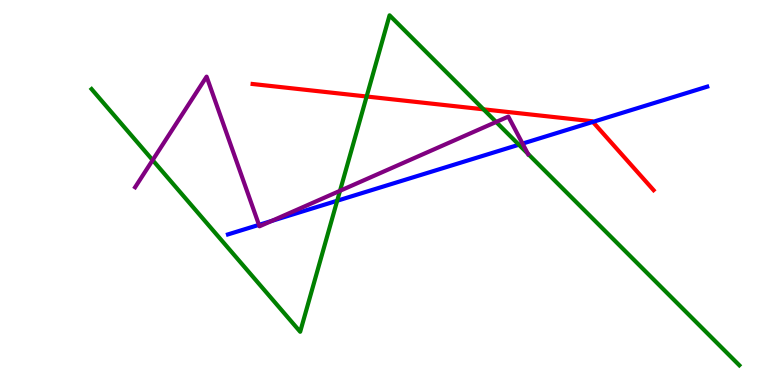[{'lines': ['blue', 'red'], 'intersections': [{'x': 7.65, 'y': 6.83}]}, {'lines': ['green', 'red'], 'intersections': [{'x': 4.73, 'y': 7.49}, {'x': 6.24, 'y': 7.16}]}, {'lines': ['purple', 'red'], 'intersections': []}, {'lines': ['blue', 'green'], 'intersections': [{'x': 4.35, 'y': 4.79}, {'x': 6.7, 'y': 6.24}]}, {'lines': ['blue', 'purple'], 'intersections': [{'x': 3.34, 'y': 4.16}, {'x': 3.5, 'y': 4.26}, {'x': 6.74, 'y': 6.27}]}, {'lines': ['green', 'purple'], 'intersections': [{'x': 1.97, 'y': 5.84}, {'x': 4.39, 'y': 5.04}, {'x': 6.4, 'y': 6.83}, {'x': 6.81, 'y': 6.01}]}]